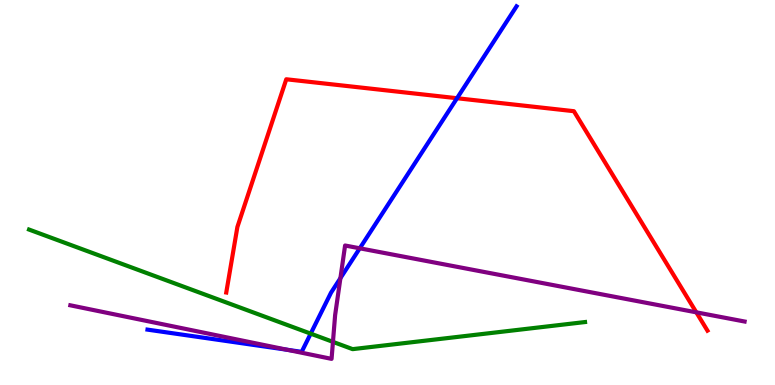[{'lines': ['blue', 'red'], 'intersections': [{'x': 5.9, 'y': 7.45}]}, {'lines': ['green', 'red'], 'intersections': []}, {'lines': ['purple', 'red'], 'intersections': [{'x': 8.98, 'y': 1.89}]}, {'lines': ['blue', 'green'], 'intersections': [{'x': 4.01, 'y': 1.33}]}, {'lines': ['blue', 'purple'], 'intersections': [{'x': 3.71, 'y': 0.915}, {'x': 4.39, 'y': 2.77}, {'x': 4.64, 'y': 3.55}]}, {'lines': ['green', 'purple'], 'intersections': [{'x': 4.3, 'y': 1.12}]}]